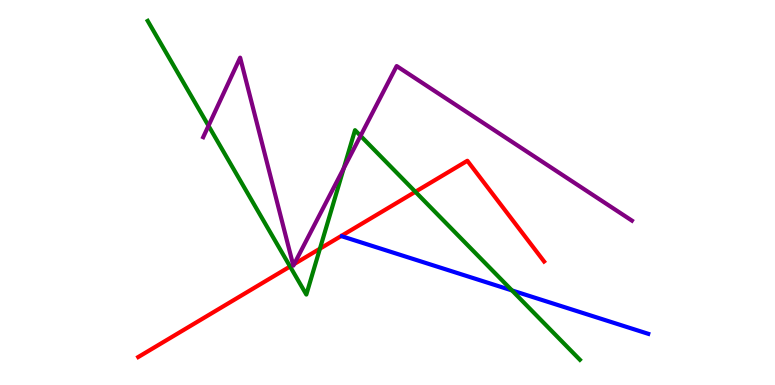[{'lines': ['blue', 'red'], 'intersections': []}, {'lines': ['green', 'red'], 'intersections': [{'x': 3.74, 'y': 3.08}, {'x': 4.13, 'y': 3.54}, {'x': 5.36, 'y': 5.02}]}, {'lines': ['purple', 'red'], 'intersections': [{'x': 3.78, 'y': 3.12}, {'x': 3.8, 'y': 3.14}]}, {'lines': ['blue', 'green'], 'intersections': [{'x': 6.61, 'y': 2.46}]}, {'lines': ['blue', 'purple'], 'intersections': []}, {'lines': ['green', 'purple'], 'intersections': [{'x': 2.69, 'y': 6.73}, {'x': 4.44, 'y': 5.63}, {'x': 4.65, 'y': 6.47}]}]